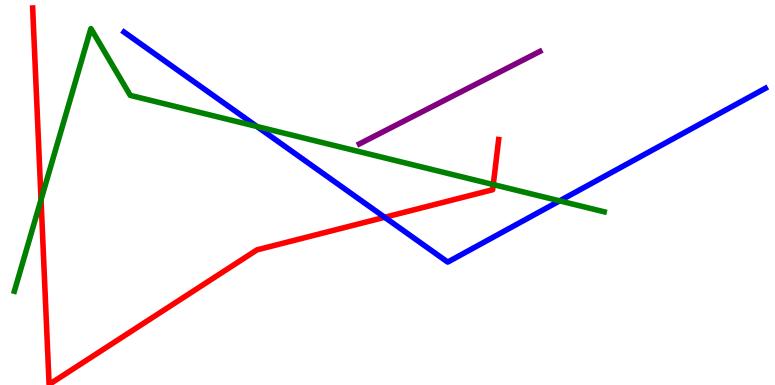[{'lines': ['blue', 'red'], 'intersections': [{'x': 4.96, 'y': 4.36}]}, {'lines': ['green', 'red'], 'intersections': [{'x': 0.529, 'y': 4.81}, {'x': 6.36, 'y': 5.21}]}, {'lines': ['purple', 'red'], 'intersections': []}, {'lines': ['blue', 'green'], 'intersections': [{'x': 3.32, 'y': 6.71}, {'x': 7.22, 'y': 4.78}]}, {'lines': ['blue', 'purple'], 'intersections': []}, {'lines': ['green', 'purple'], 'intersections': []}]